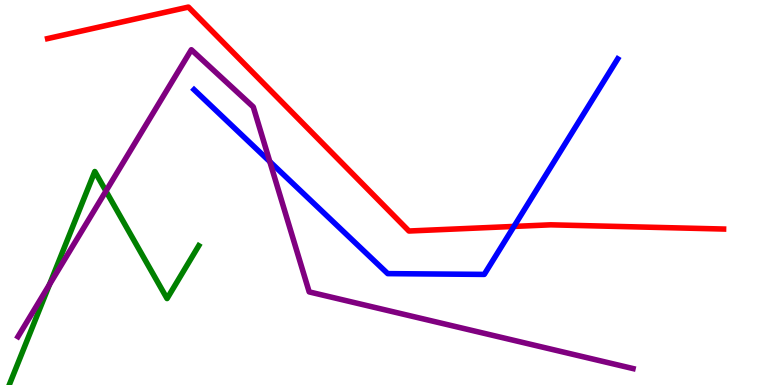[{'lines': ['blue', 'red'], 'intersections': [{'x': 6.63, 'y': 4.12}]}, {'lines': ['green', 'red'], 'intersections': []}, {'lines': ['purple', 'red'], 'intersections': []}, {'lines': ['blue', 'green'], 'intersections': []}, {'lines': ['blue', 'purple'], 'intersections': [{'x': 3.48, 'y': 5.8}]}, {'lines': ['green', 'purple'], 'intersections': [{'x': 0.639, 'y': 2.61}, {'x': 1.37, 'y': 5.04}]}]